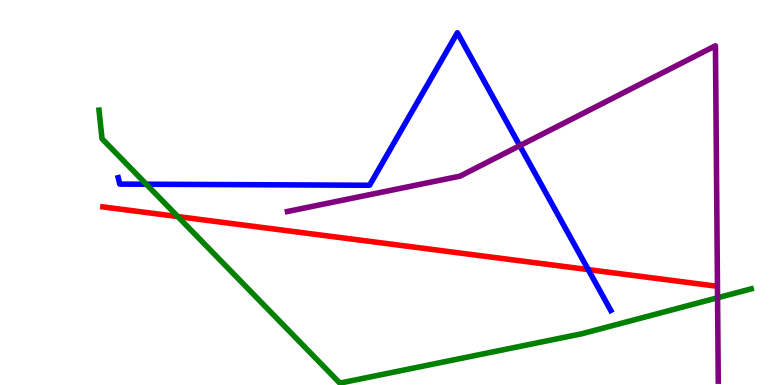[{'lines': ['blue', 'red'], 'intersections': [{'x': 7.59, 'y': 3.0}]}, {'lines': ['green', 'red'], 'intersections': [{'x': 2.29, 'y': 4.37}]}, {'lines': ['purple', 'red'], 'intersections': []}, {'lines': ['blue', 'green'], 'intersections': [{'x': 1.89, 'y': 5.22}]}, {'lines': ['blue', 'purple'], 'intersections': [{'x': 6.71, 'y': 6.22}]}, {'lines': ['green', 'purple'], 'intersections': [{'x': 9.26, 'y': 2.27}]}]